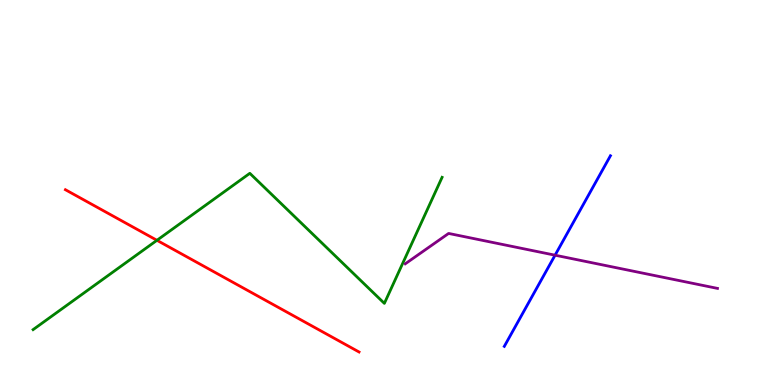[{'lines': ['blue', 'red'], 'intersections': []}, {'lines': ['green', 'red'], 'intersections': [{'x': 2.03, 'y': 3.76}]}, {'lines': ['purple', 'red'], 'intersections': []}, {'lines': ['blue', 'green'], 'intersections': []}, {'lines': ['blue', 'purple'], 'intersections': [{'x': 7.16, 'y': 3.37}]}, {'lines': ['green', 'purple'], 'intersections': []}]